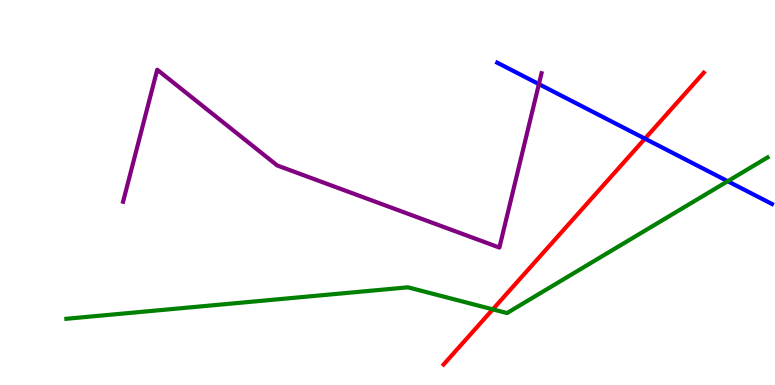[{'lines': ['blue', 'red'], 'intersections': [{'x': 8.32, 'y': 6.4}]}, {'lines': ['green', 'red'], 'intersections': [{'x': 6.36, 'y': 1.96}]}, {'lines': ['purple', 'red'], 'intersections': []}, {'lines': ['blue', 'green'], 'intersections': [{'x': 9.39, 'y': 5.29}]}, {'lines': ['blue', 'purple'], 'intersections': [{'x': 6.95, 'y': 7.82}]}, {'lines': ['green', 'purple'], 'intersections': []}]